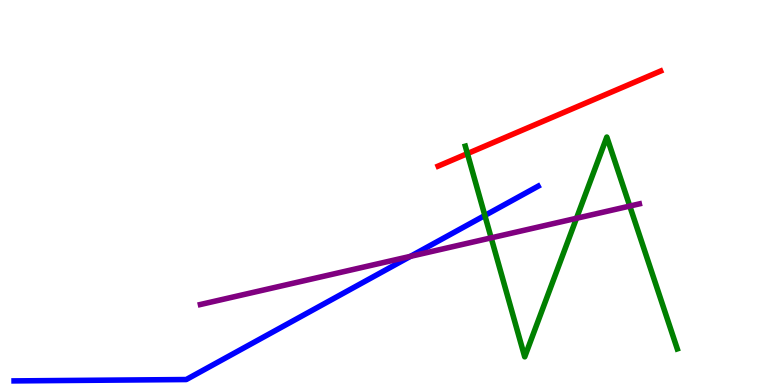[{'lines': ['blue', 'red'], 'intersections': []}, {'lines': ['green', 'red'], 'intersections': [{'x': 6.03, 'y': 6.01}]}, {'lines': ['purple', 'red'], 'intersections': []}, {'lines': ['blue', 'green'], 'intersections': [{'x': 6.26, 'y': 4.4}]}, {'lines': ['blue', 'purple'], 'intersections': [{'x': 5.3, 'y': 3.34}]}, {'lines': ['green', 'purple'], 'intersections': [{'x': 6.34, 'y': 3.82}, {'x': 7.44, 'y': 4.33}, {'x': 8.13, 'y': 4.65}]}]